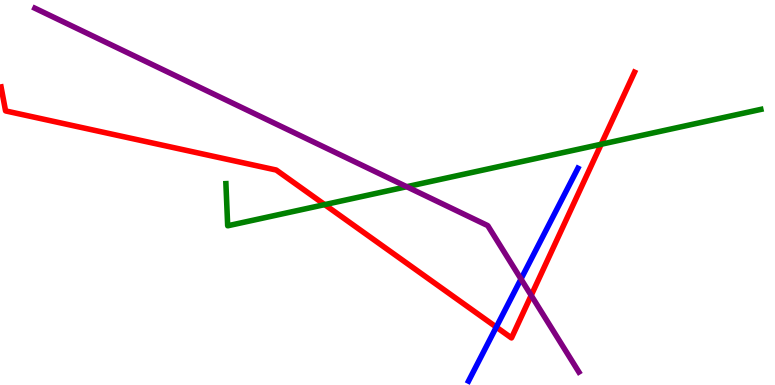[{'lines': ['blue', 'red'], 'intersections': [{'x': 6.4, 'y': 1.5}]}, {'lines': ['green', 'red'], 'intersections': [{'x': 4.19, 'y': 4.69}, {'x': 7.76, 'y': 6.25}]}, {'lines': ['purple', 'red'], 'intersections': [{'x': 6.85, 'y': 2.33}]}, {'lines': ['blue', 'green'], 'intersections': []}, {'lines': ['blue', 'purple'], 'intersections': [{'x': 6.72, 'y': 2.75}]}, {'lines': ['green', 'purple'], 'intersections': [{'x': 5.25, 'y': 5.15}]}]